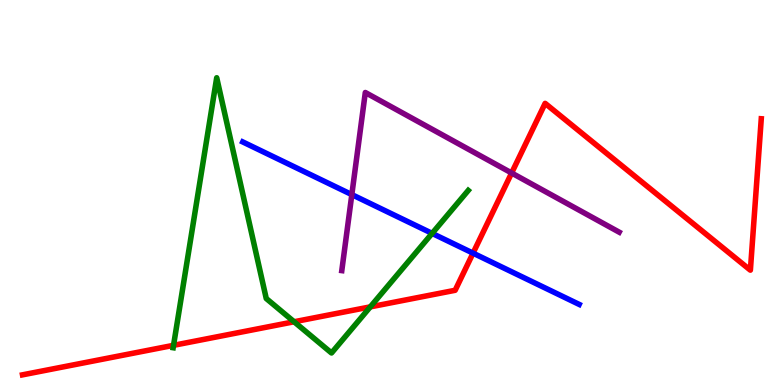[{'lines': ['blue', 'red'], 'intersections': [{'x': 6.1, 'y': 3.42}]}, {'lines': ['green', 'red'], 'intersections': [{'x': 2.24, 'y': 1.03}, {'x': 3.79, 'y': 1.64}, {'x': 4.78, 'y': 2.03}]}, {'lines': ['purple', 'red'], 'intersections': [{'x': 6.6, 'y': 5.51}]}, {'lines': ['blue', 'green'], 'intersections': [{'x': 5.58, 'y': 3.94}]}, {'lines': ['blue', 'purple'], 'intersections': [{'x': 4.54, 'y': 4.95}]}, {'lines': ['green', 'purple'], 'intersections': []}]